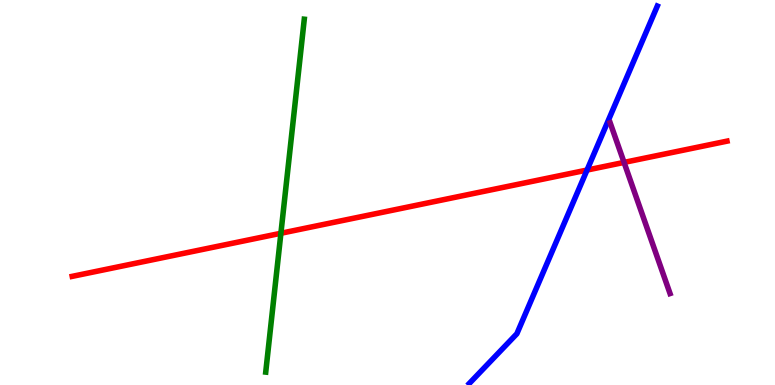[{'lines': ['blue', 'red'], 'intersections': [{'x': 7.57, 'y': 5.58}]}, {'lines': ['green', 'red'], 'intersections': [{'x': 3.62, 'y': 3.94}]}, {'lines': ['purple', 'red'], 'intersections': [{'x': 8.05, 'y': 5.78}]}, {'lines': ['blue', 'green'], 'intersections': []}, {'lines': ['blue', 'purple'], 'intersections': []}, {'lines': ['green', 'purple'], 'intersections': []}]